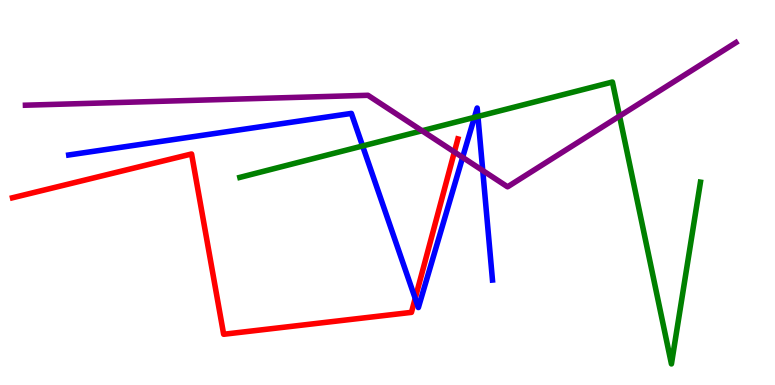[{'lines': ['blue', 'red'], 'intersections': [{'x': 5.36, 'y': 2.25}]}, {'lines': ['green', 'red'], 'intersections': []}, {'lines': ['purple', 'red'], 'intersections': [{'x': 5.86, 'y': 6.05}]}, {'lines': ['blue', 'green'], 'intersections': [{'x': 4.68, 'y': 6.21}, {'x': 6.12, 'y': 6.95}, {'x': 6.17, 'y': 6.98}]}, {'lines': ['blue', 'purple'], 'intersections': [{'x': 5.97, 'y': 5.91}, {'x': 6.23, 'y': 5.57}]}, {'lines': ['green', 'purple'], 'intersections': [{'x': 5.45, 'y': 6.6}, {'x': 7.99, 'y': 6.99}]}]